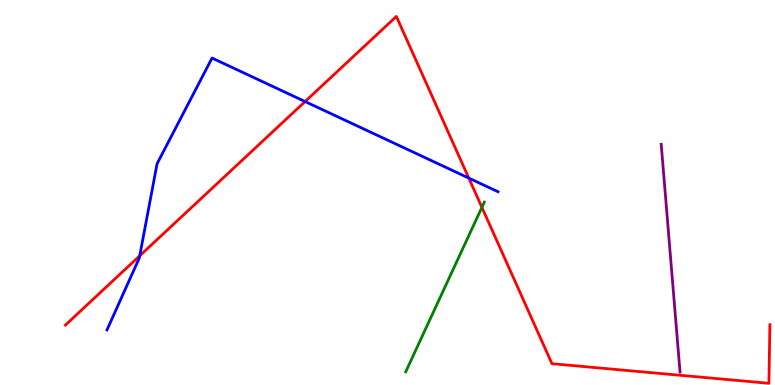[{'lines': ['blue', 'red'], 'intersections': [{'x': 1.8, 'y': 3.36}, {'x': 3.94, 'y': 7.36}, {'x': 6.05, 'y': 5.37}]}, {'lines': ['green', 'red'], 'intersections': [{'x': 6.22, 'y': 4.61}]}, {'lines': ['purple', 'red'], 'intersections': []}, {'lines': ['blue', 'green'], 'intersections': []}, {'lines': ['blue', 'purple'], 'intersections': []}, {'lines': ['green', 'purple'], 'intersections': []}]